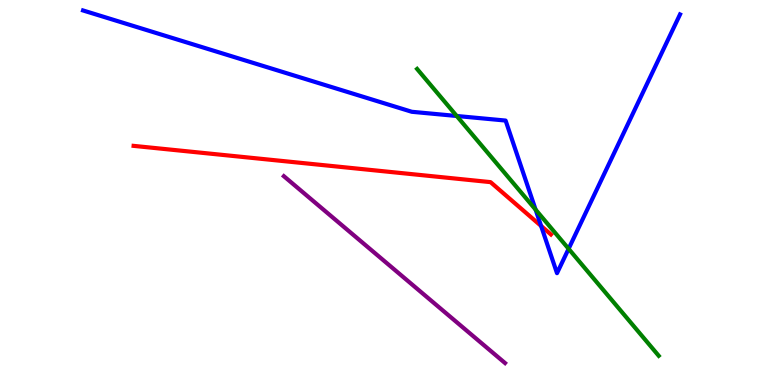[{'lines': ['blue', 'red'], 'intersections': [{'x': 6.98, 'y': 4.13}]}, {'lines': ['green', 'red'], 'intersections': []}, {'lines': ['purple', 'red'], 'intersections': []}, {'lines': ['blue', 'green'], 'intersections': [{'x': 5.89, 'y': 6.99}, {'x': 6.91, 'y': 4.55}, {'x': 7.34, 'y': 3.54}]}, {'lines': ['blue', 'purple'], 'intersections': []}, {'lines': ['green', 'purple'], 'intersections': []}]